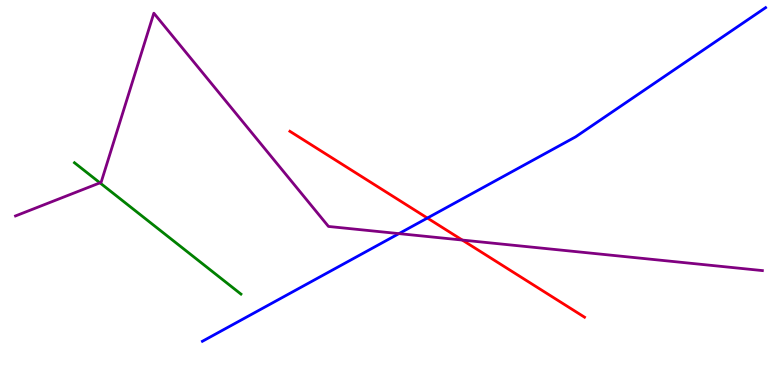[{'lines': ['blue', 'red'], 'intersections': [{'x': 5.51, 'y': 4.34}]}, {'lines': ['green', 'red'], 'intersections': []}, {'lines': ['purple', 'red'], 'intersections': [{'x': 5.97, 'y': 3.76}]}, {'lines': ['blue', 'green'], 'intersections': []}, {'lines': ['blue', 'purple'], 'intersections': [{'x': 5.15, 'y': 3.93}]}, {'lines': ['green', 'purple'], 'intersections': [{'x': 1.29, 'y': 5.25}]}]